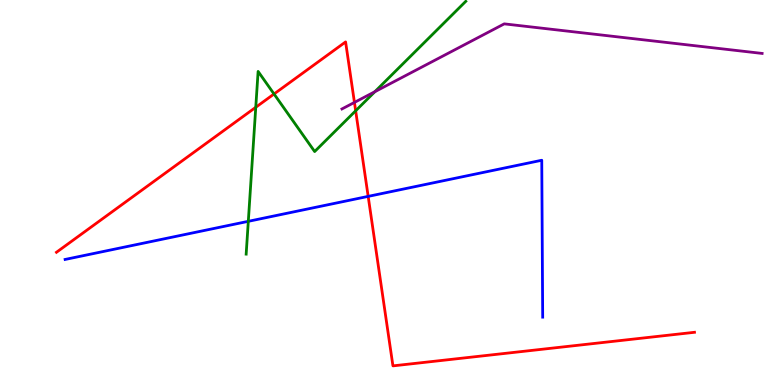[{'lines': ['blue', 'red'], 'intersections': [{'x': 4.75, 'y': 4.9}]}, {'lines': ['green', 'red'], 'intersections': [{'x': 3.3, 'y': 7.21}, {'x': 3.54, 'y': 7.56}, {'x': 4.59, 'y': 7.12}]}, {'lines': ['purple', 'red'], 'intersections': [{'x': 4.57, 'y': 7.34}]}, {'lines': ['blue', 'green'], 'intersections': [{'x': 3.2, 'y': 4.25}]}, {'lines': ['blue', 'purple'], 'intersections': []}, {'lines': ['green', 'purple'], 'intersections': [{'x': 4.84, 'y': 7.62}]}]